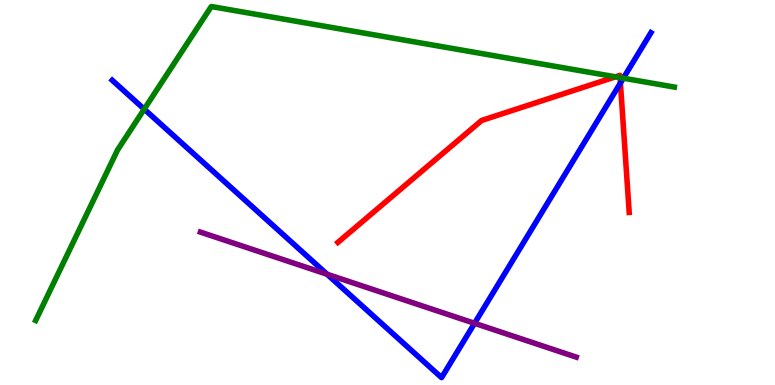[{'lines': ['blue', 'red'], 'intersections': [{'x': 8.01, 'y': 7.84}]}, {'lines': ['green', 'red'], 'intersections': [{'x': 7.94, 'y': 8.0}, {'x': 8.0, 'y': 7.98}]}, {'lines': ['purple', 'red'], 'intersections': []}, {'lines': ['blue', 'green'], 'intersections': [{'x': 1.86, 'y': 7.16}, {'x': 8.04, 'y': 7.97}]}, {'lines': ['blue', 'purple'], 'intersections': [{'x': 4.22, 'y': 2.88}, {'x': 6.12, 'y': 1.6}]}, {'lines': ['green', 'purple'], 'intersections': []}]